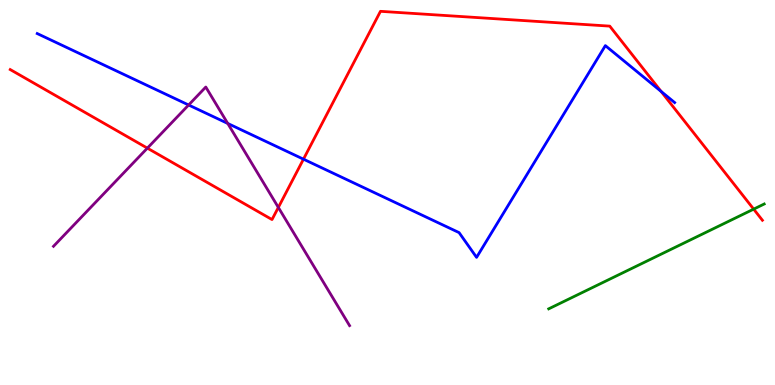[{'lines': ['blue', 'red'], 'intersections': [{'x': 3.92, 'y': 5.87}, {'x': 8.53, 'y': 7.63}]}, {'lines': ['green', 'red'], 'intersections': [{'x': 9.72, 'y': 4.57}]}, {'lines': ['purple', 'red'], 'intersections': [{'x': 1.9, 'y': 6.15}, {'x': 3.59, 'y': 4.61}]}, {'lines': ['blue', 'green'], 'intersections': []}, {'lines': ['blue', 'purple'], 'intersections': [{'x': 2.43, 'y': 7.27}, {'x': 2.94, 'y': 6.79}]}, {'lines': ['green', 'purple'], 'intersections': []}]